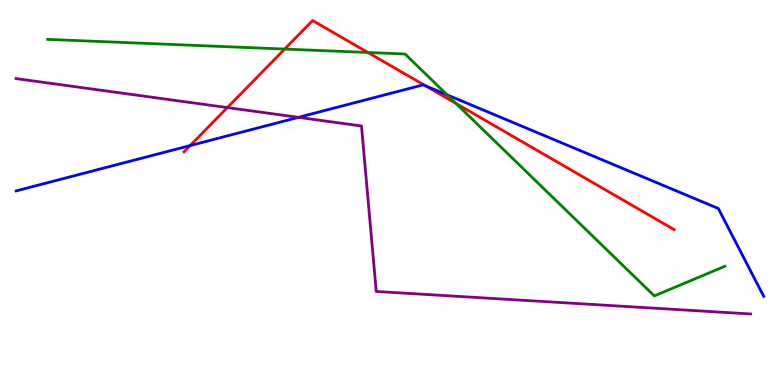[{'lines': ['blue', 'red'], 'intersections': [{'x': 2.45, 'y': 6.22}, {'x': 5.49, 'y': 7.77}]}, {'lines': ['green', 'red'], 'intersections': [{'x': 3.67, 'y': 8.73}, {'x': 4.75, 'y': 8.64}, {'x': 5.88, 'y': 7.31}]}, {'lines': ['purple', 'red'], 'intersections': [{'x': 2.93, 'y': 7.21}]}, {'lines': ['blue', 'green'], 'intersections': [{'x': 5.77, 'y': 7.54}]}, {'lines': ['blue', 'purple'], 'intersections': [{'x': 3.85, 'y': 6.95}]}, {'lines': ['green', 'purple'], 'intersections': []}]